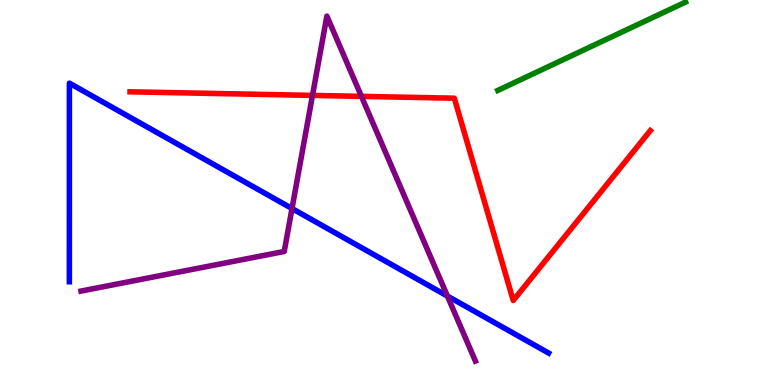[{'lines': ['blue', 'red'], 'intersections': []}, {'lines': ['green', 'red'], 'intersections': []}, {'lines': ['purple', 'red'], 'intersections': [{'x': 4.03, 'y': 7.52}, {'x': 4.66, 'y': 7.5}]}, {'lines': ['blue', 'green'], 'intersections': []}, {'lines': ['blue', 'purple'], 'intersections': [{'x': 3.77, 'y': 4.58}, {'x': 5.77, 'y': 2.31}]}, {'lines': ['green', 'purple'], 'intersections': []}]